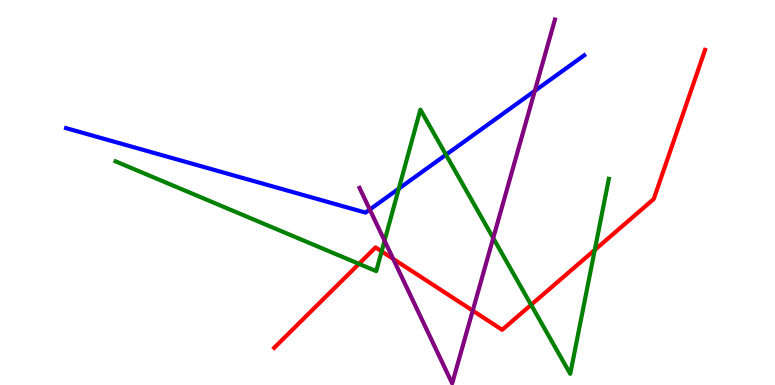[{'lines': ['blue', 'red'], 'intersections': []}, {'lines': ['green', 'red'], 'intersections': [{'x': 4.63, 'y': 3.15}, {'x': 4.92, 'y': 3.47}, {'x': 6.85, 'y': 2.08}, {'x': 7.67, 'y': 3.51}]}, {'lines': ['purple', 'red'], 'intersections': [{'x': 5.07, 'y': 3.28}, {'x': 6.1, 'y': 1.93}]}, {'lines': ['blue', 'green'], 'intersections': [{'x': 5.15, 'y': 5.1}, {'x': 5.75, 'y': 5.98}]}, {'lines': ['blue', 'purple'], 'intersections': [{'x': 4.77, 'y': 4.56}, {'x': 6.9, 'y': 7.64}]}, {'lines': ['green', 'purple'], 'intersections': [{'x': 4.96, 'y': 3.75}, {'x': 6.36, 'y': 3.82}]}]